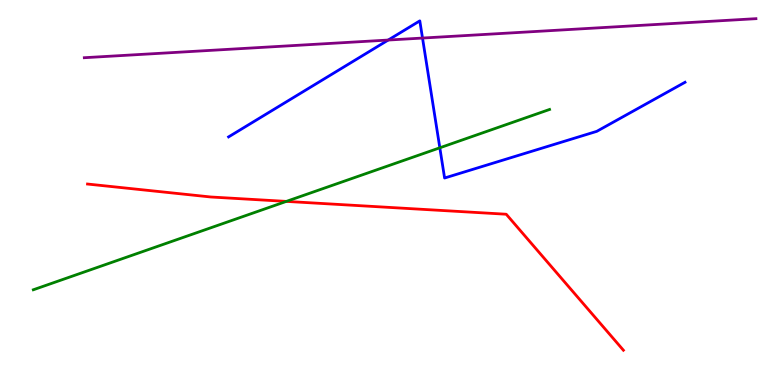[{'lines': ['blue', 'red'], 'intersections': []}, {'lines': ['green', 'red'], 'intersections': [{'x': 3.69, 'y': 4.77}]}, {'lines': ['purple', 'red'], 'intersections': []}, {'lines': ['blue', 'green'], 'intersections': [{'x': 5.68, 'y': 6.16}]}, {'lines': ['blue', 'purple'], 'intersections': [{'x': 5.01, 'y': 8.96}, {'x': 5.45, 'y': 9.01}]}, {'lines': ['green', 'purple'], 'intersections': []}]